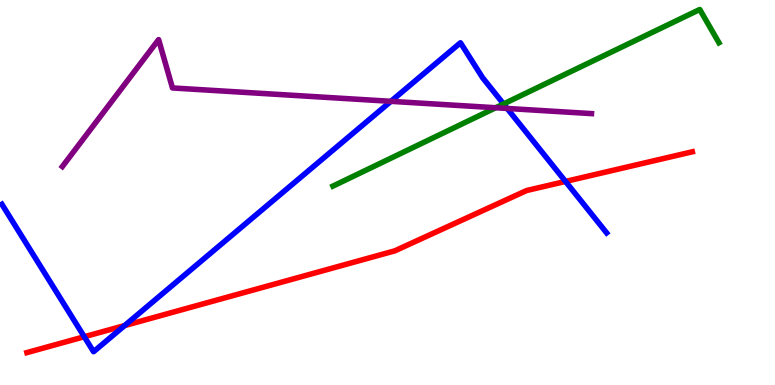[{'lines': ['blue', 'red'], 'intersections': [{'x': 1.09, 'y': 1.25}, {'x': 1.61, 'y': 1.54}, {'x': 7.3, 'y': 5.29}]}, {'lines': ['green', 'red'], 'intersections': []}, {'lines': ['purple', 'red'], 'intersections': []}, {'lines': ['blue', 'green'], 'intersections': [{'x': 6.5, 'y': 7.3}]}, {'lines': ['blue', 'purple'], 'intersections': [{'x': 5.04, 'y': 7.37}, {'x': 6.54, 'y': 7.18}]}, {'lines': ['green', 'purple'], 'intersections': [{'x': 6.4, 'y': 7.2}]}]